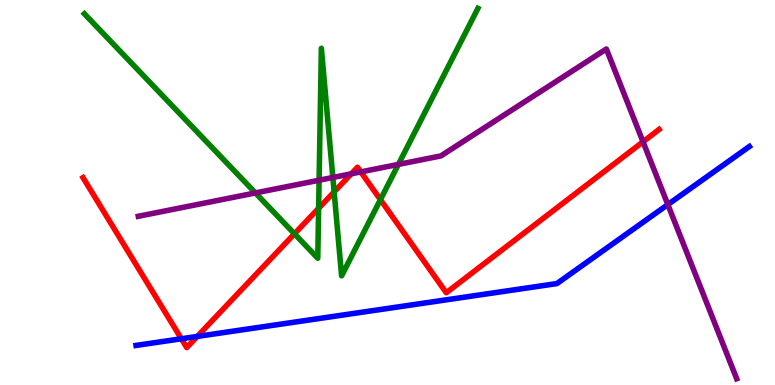[{'lines': ['blue', 'red'], 'intersections': [{'x': 2.34, 'y': 1.2}, {'x': 2.55, 'y': 1.26}]}, {'lines': ['green', 'red'], 'intersections': [{'x': 3.8, 'y': 3.93}, {'x': 4.11, 'y': 4.59}, {'x': 4.31, 'y': 5.02}, {'x': 4.91, 'y': 4.81}]}, {'lines': ['purple', 'red'], 'intersections': [{'x': 4.53, 'y': 5.49}, {'x': 4.66, 'y': 5.53}, {'x': 8.3, 'y': 6.32}]}, {'lines': ['blue', 'green'], 'intersections': []}, {'lines': ['blue', 'purple'], 'intersections': [{'x': 8.62, 'y': 4.69}]}, {'lines': ['green', 'purple'], 'intersections': [{'x': 3.3, 'y': 4.99}, {'x': 4.12, 'y': 5.32}, {'x': 4.29, 'y': 5.39}, {'x': 5.14, 'y': 5.73}]}]